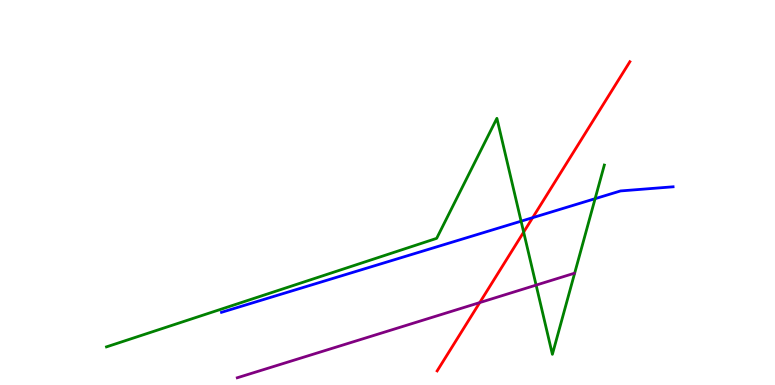[{'lines': ['blue', 'red'], 'intersections': [{'x': 6.87, 'y': 4.35}]}, {'lines': ['green', 'red'], 'intersections': [{'x': 6.76, 'y': 3.97}]}, {'lines': ['purple', 'red'], 'intersections': [{'x': 6.19, 'y': 2.14}]}, {'lines': ['blue', 'green'], 'intersections': [{'x': 6.72, 'y': 4.25}, {'x': 7.68, 'y': 4.84}]}, {'lines': ['blue', 'purple'], 'intersections': []}, {'lines': ['green', 'purple'], 'intersections': [{'x': 6.92, 'y': 2.59}]}]